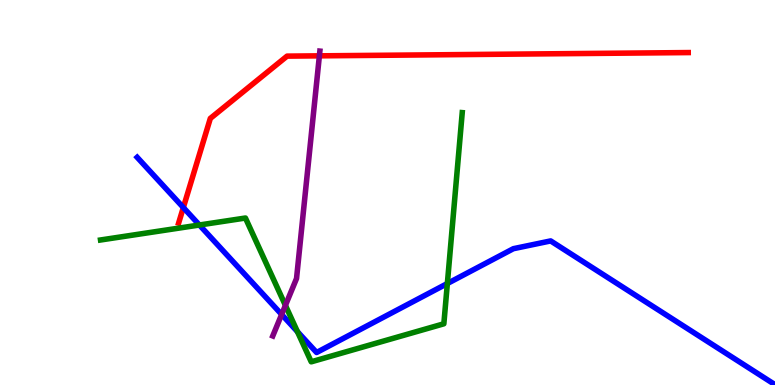[{'lines': ['blue', 'red'], 'intersections': [{'x': 2.37, 'y': 4.61}]}, {'lines': ['green', 'red'], 'intersections': []}, {'lines': ['purple', 'red'], 'intersections': [{'x': 4.12, 'y': 8.55}]}, {'lines': ['blue', 'green'], 'intersections': [{'x': 2.57, 'y': 4.16}, {'x': 3.84, 'y': 1.39}, {'x': 5.77, 'y': 2.64}]}, {'lines': ['blue', 'purple'], 'intersections': [{'x': 3.63, 'y': 1.83}]}, {'lines': ['green', 'purple'], 'intersections': [{'x': 3.68, 'y': 2.07}]}]